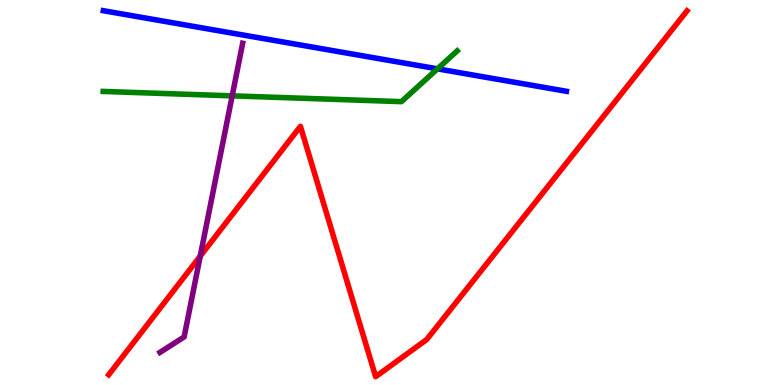[{'lines': ['blue', 'red'], 'intersections': []}, {'lines': ['green', 'red'], 'intersections': []}, {'lines': ['purple', 'red'], 'intersections': [{'x': 2.58, 'y': 3.35}]}, {'lines': ['blue', 'green'], 'intersections': [{'x': 5.64, 'y': 8.21}]}, {'lines': ['blue', 'purple'], 'intersections': []}, {'lines': ['green', 'purple'], 'intersections': [{'x': 3.0, 'y': 7.51}]}]